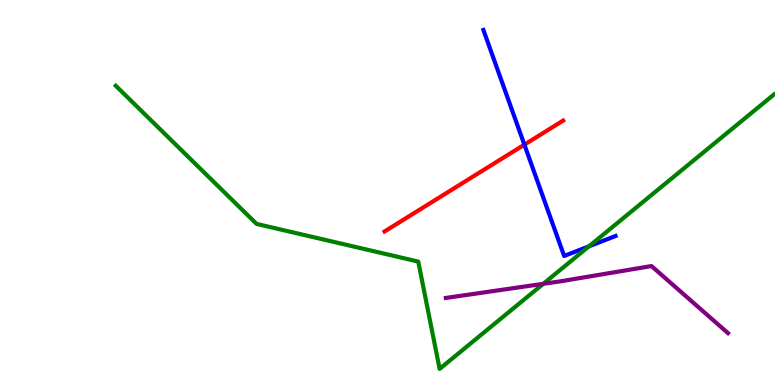[{'lines': ['blue', 'red'], 'intersections': [{'x': 6.77, 'y': 6.24}]}, {'lines': ['green', 'red'], 'intersections': []}, {'lines': ['purple', 'red'], 'intersections': []}, {'lines': ['blue', 'green'], 'intersections': [{'x': 7.6, 'y': 3.6}]}, {'lines': ['blue', 'purple'], 'intersections': []}, {'lines': ['green', 'purple'], 'intersections': [{'x': 7.01, 'y': 2.63}]}]